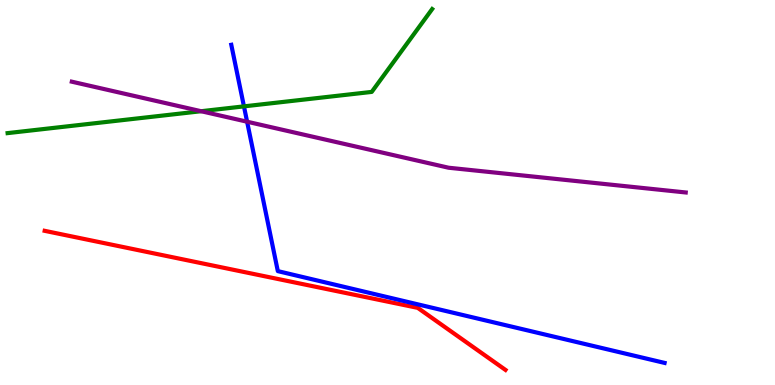[{'lines': ['blue', 'red'], 'intersections': []}, {'lines': ['green', 'red'], 'intersections': []}, {'lines': ['purple', 'red'], 'intersections': []}, {'lines': ['blue', 'green'], 'intersections': [{'x': 3.15, 'y': 7.24}]}, {'lines': ['blue', 'purple'], 'intersections': [{'x': 3.19, 'y': 6.84}]}, {'lines': ['green', 'purple'], 'intersections': [{'x': 2.6, 'y': 7.11}]}]